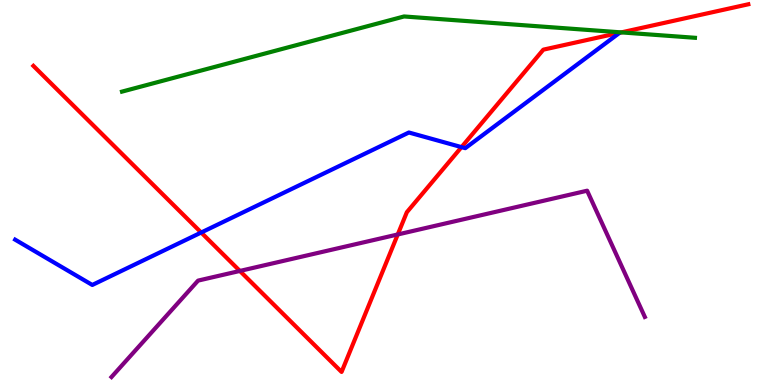[{'lines': ['blue', 'red'], 'intersections': [{'x': 2.6, 'y': 3.96}, {'x': 5.95, 'y': 6.18}]}, {'lines': ['green', 'red'], 'intersections': [{'x': 8.02, 'y': 9.16}]}, {'lines': ['purple', 'red'], 'intersections': [{'x': 3.1, 'y': 2.96}, {'x': 5.13, 'y': 3.91}]}, {'lines': ['blue', 'green'], 'intersections': []}, {'lines': ['blue', 'purple'], 'intersections': []}, {'lines': ['green', 'purple'], 'intersections': []}]